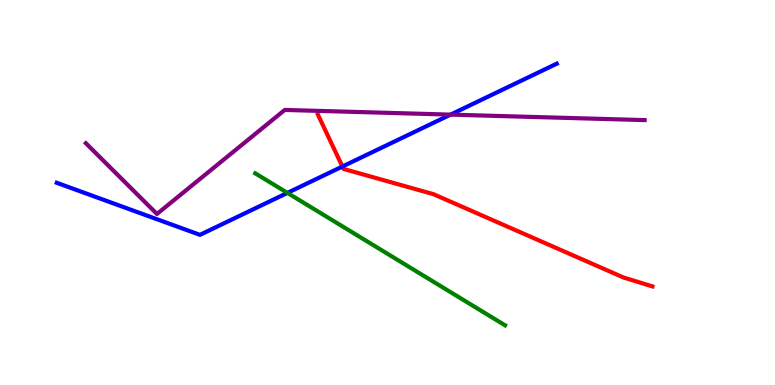[{'lines': ['blue', 'red'], 'intersections': [{'x': 4.42, 'y': 5.67}]}, {'lines': ['green', 'red'], 'intersections': []}, {'lines': ['purple', 'red'], 'intersections': []}, {'lines': ['blue', 'green'], 'intersections': [{'x': 3.71, 'y': 4.99}]}, {'lines': ['blue', 'purple'], 'intersections': [{'x': 5.81, 'y': 7.02}]}, {'lines': ['green', 'purple'], 'intersections': []}]